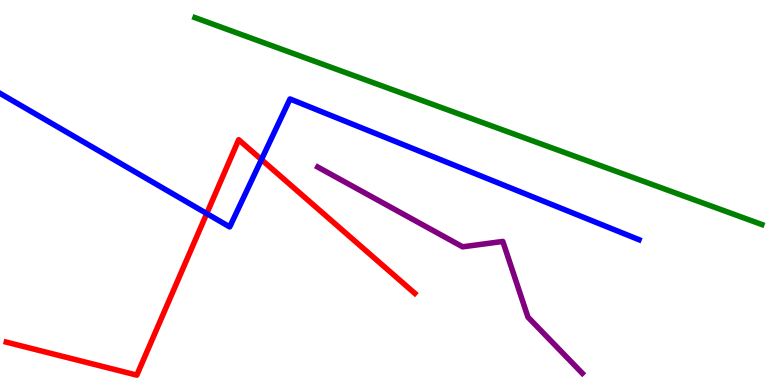[{'lines': ['blue', 'red'], 'intersections': [{'x': 2.67, 'y': 4.45}, {'x': 3.37, 'y': 5.85}]}, {'lines': ['green', 'red'], 'intersections': []}, {'lines': ['purple', 'red'], 'intersections': []}, {'lines': ['blue', 'green'], 'intersections': []}, {'lines': ['blue', 'purple'], 'intersections': []}, {'lines': ['green', 'purple'], 'intersections': []}]